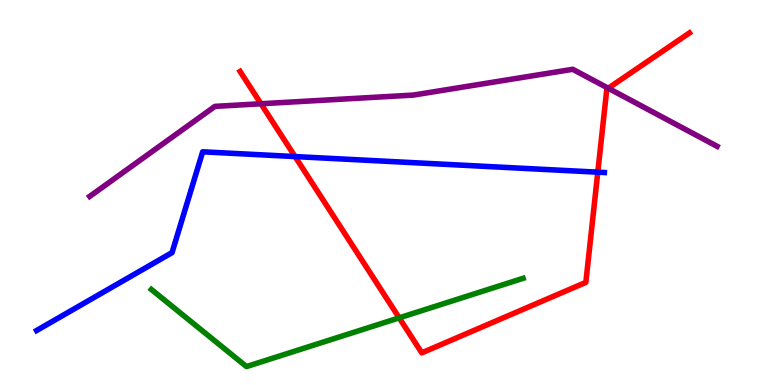[{'lines': ['blue', 'red'], 'intersections': [{'x': 3.81, 'y': 5.93}, {'x': 7.71, 'y': 5.53}]}, {'lines': ['green', 'red'], 'intersections': [{'x': 5.15, 'y': 1.74}]}, {'lines': ['purple', 'red'], 'intersections': [{'x': 3.37, 'y': 7.3}, {'x': 7.85, 'y': 7.71}]}, {'lines': ['blue', 'green'], 'intersections': []}, {'lines': ['blue', 'purple'], 'intersections': []}, {'lines': ['green', 'purple'], 'intersections': []}]